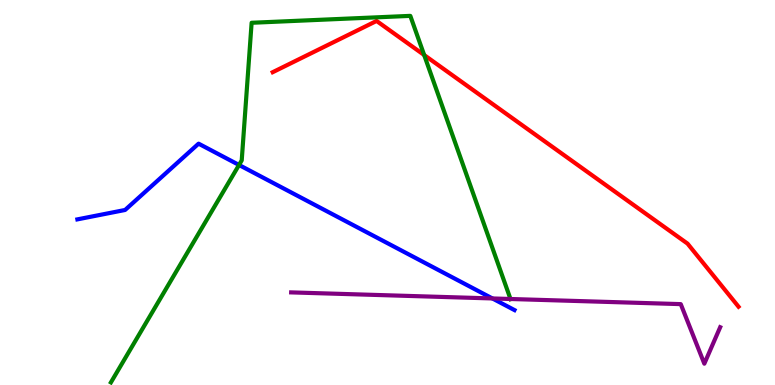[{'lines': ['blue', 'red'], 'intersections': []}, {'lines': ['green', 'red'], 'intersections': [{'x': 5.47, 'y': 8.57}]}, {'lines': ['purple', 'red'], 'intersections': []}, {'lines': ['blue', 'green'], 'intersections': [{'x': 3.08, 'y': 5.72}]}, {'lines': ['blue', 'purple'], 'intersections': [{'x': 6.35, 'y': 2.25}]}, {'lines': ['green', 'purple'], 'intersections': [{'x': 6.59, 'y': 2.23}]}]